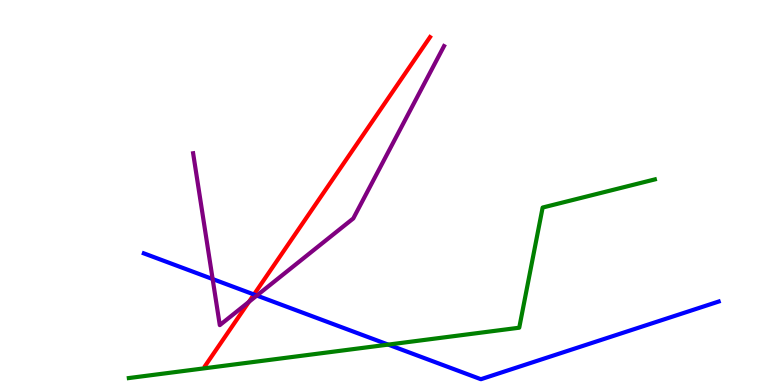[{'lines': ['blue', 'red'], 'intersections': [{'x': 3.28, 'y': 2.35}]}, {'lines': ['green', 'red'], 'intersections': []}, {'lines': ['purple', 'red'], 'intersections': [{'x': 3.21, 'y': 2.16}]}, {'lines': ['blue', 'green'], 'intersections': [{'x': 5.01, 'y': 1.05}]}, {'lines': ['blue', 'purple'], 'intersections': [{'x': 2.74, 'y': 2.75}, {'x': 3.31, 'y': 2.32}]}, {'lines': ['green', 'purple'], 'intersections': []}]